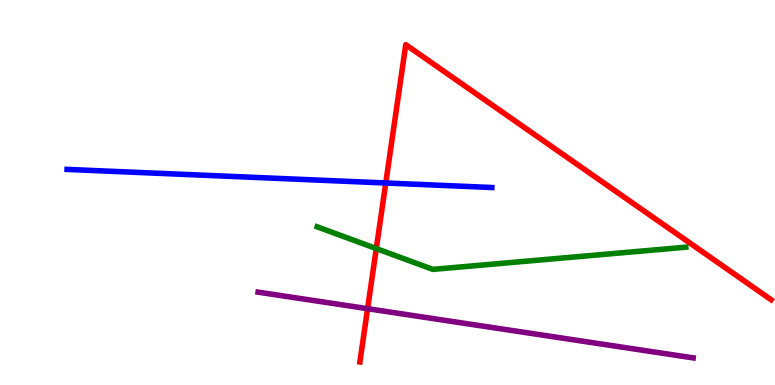[{'lines': ['blue', 'red'], 'intersections': [{'x': 4.98, 'y': 5.25}]}, {'lines': ['green', 'red'], 'intersections': [{'x': 4.86, 'y': 3.54}]}, {'lines': ['purple', 'red'], 'intersections': [{'x': 4.74, 'y': 1.98}]}, {'lines': ['blue', 'green'], 'intersections': []}, {'lines': ['blue', 'purple'], 'intersections': []}, {'lines': ['green', 'purple'], 'intersections': []}]